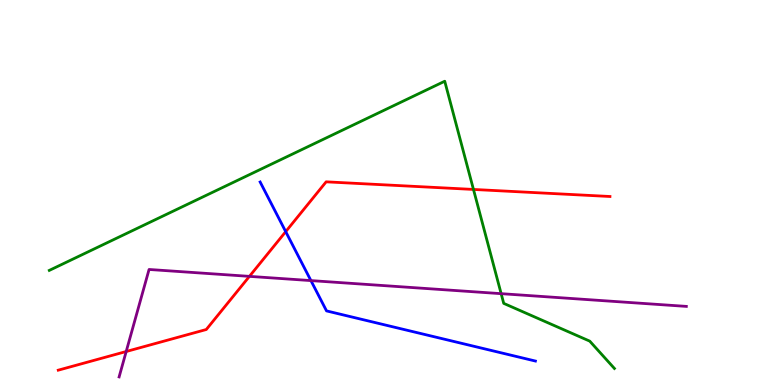[{'lines': ['blue', 'red'], 'intersections': [{'x': 3.69, 'y': 3.98}]}, {'lines': ['green', 'red'], 'intersections': [{'x': 6.11, 'y': 5.08}]}, {'lines': ['purple', 'red'], 'intersections': [{'x': 1.63, 'y': 0.87}, {'x': 3.22, 'y': 2.82}]}, {'lines': ['blue', 'green'], 'intersections': []}, {'lines': ['blue', 'purple'], 'intersections': [{'x': 4.01, 'y': 2.71}]}, {'lines': ['green', 'purple'], 'intersections': [{'x': 6.47, 'y': 2.37}]}]